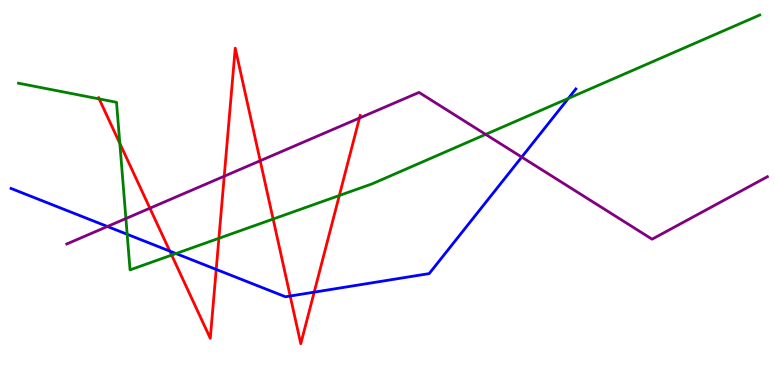[{'lines': ['blue', 'red'], 'intersections': [{'x': 2.19, 'y': 3.48}, {'x': 2.79, 'y': 3.0}, {'x': 3.74, 'y': 2.31}, {'x': 4.05, 'y': 2.41}]}, {'lines': ['green', 'red'], 'intersections': [{'x': 1.28, 'y': 7.43}, {'x': 1.55, 'y': 6.27}, {'x': 2.21, 'y': 3.37}, {'x': 2.82, 'y': 3.81}, {'x': 3.52, 'y': 4.31}, {'x': 4.38, 'y': 4.92}]}, {'lines': ['purple', 'red'], 'intersections': [{'x': 1.93, 'y': 4.59}, {'x': 2.89, 'y': 5.42}, {'x': 3.36, 'y': 5.82}, {'x': 4.64, 'y': 6.93}]}, {'lines': ['blue', 'green'], 'intersections': [{'x': 1.64, 'y': 3.91}, {'x': 2.27, 'y': 3.41}, {'x': 7.33, 'y': 7.44}]}, {'lines': ['blue', 'purple'], 'intersections': [{'x': 1.39, 'y': 4.12}, {'x': 6.73, 'y': 5.92}]}, {'lines': ['green', 'purple'], 'intersections': [{'x': 1.62, 'y': 4.32}, {'x': 6.27, 'y': 6.51}]}]